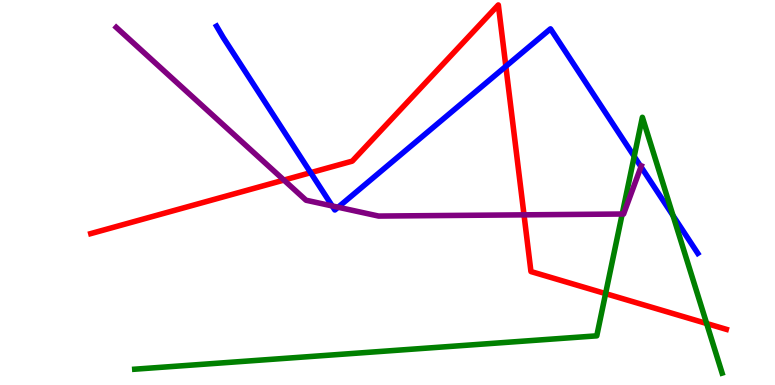[{'lines': ['blue', 'red'], 'intersections': [{'x': 4.01, 'y': 5.52}, {'x': 6.53, 'y': 8.28}]}, {'lines': ['green', 'red'], 'intersections': [{'x': 7.81, 'y': 2.37}, {'x': 9.12, 'y': 1.6}]}, {'lines': ['purple', 'red'], 'intersections': [{'x': 3.66, 'y': 5.32}, {'x': 6.76, 'y': 4.42}]}, {'lines': ['blue', 'green'], 'intersections': [{'x': 8.18, 'y': 5.94}, {'x': 8.68, 'y': 4.4}]}, {'lines': ['blue', 'purple'], 'intersections': [{'x': 4.29, 'y': 4.65}, {'x': 4.36, 'y': 4.62}, {'x': 8.27, 'y': 5.67}]}, {'lines': ['green', 'purple'], 'intersections': [{'x': 8.03, 'y': 4.44}]}]